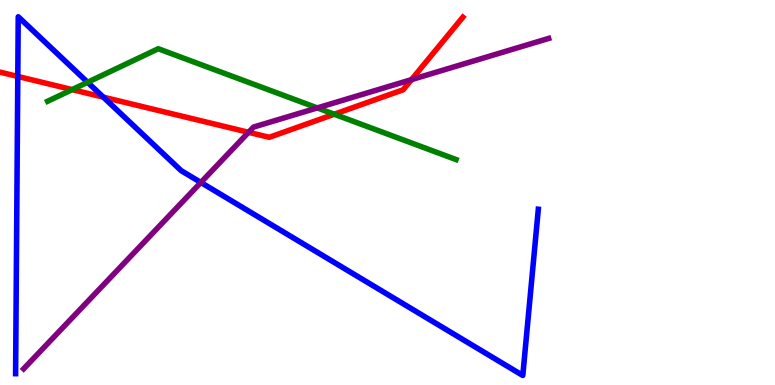[{'lines': ['blue', 'red'], 'intersections': [{'x': 0.23, 'y': 8.01}, {'x': 1.33, 'y': 7.48}]}, {'lines': ['green', 'red'], 'intersections': [{'x': 0.931, 'y': 7.67}, {'x': 4.31, 'y': 7.03}]}, {'lines': ['purple', 'red'], 'intersections': [{'x': 3.21, 'y': 6.56}, {'x': 5.31, 'y': 7.93}]}, {'lines': ['blue', 'green'], 'intersections': [{'x': 1.13, 'y': 7.86}]}, {'lines': ['blue', 'purple'], 'intersections': [{'x': 2.59, 'y': 5.26}]}, {'lines': ['green', 'purple'], 'intersections': [{'x': 4.09, 'y': 7.2}]}]